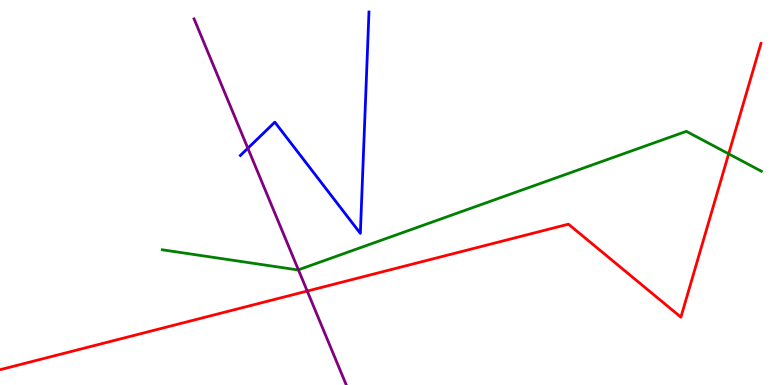[{'lines': ['blue', 'red'], 'intersections': []}, {'lines': ['green', 'red'], 'intersections': [{'x': 9.4, 'y': 6.0}]}, {'lines': ['purple', 'red'], 'intersections': [{'x': 3.96, 'y': 2.44}]}, {'lines': ['blue', 'green'], 'intersections': []}, {'lines': ['blue', 'purple'], 'intersections': [{'x': 3.2, 'y': 6.15}]}, {'lines': ['green', 'purple'], 'intersections': [{'x': 3.85, 'y': 2.99}]}]